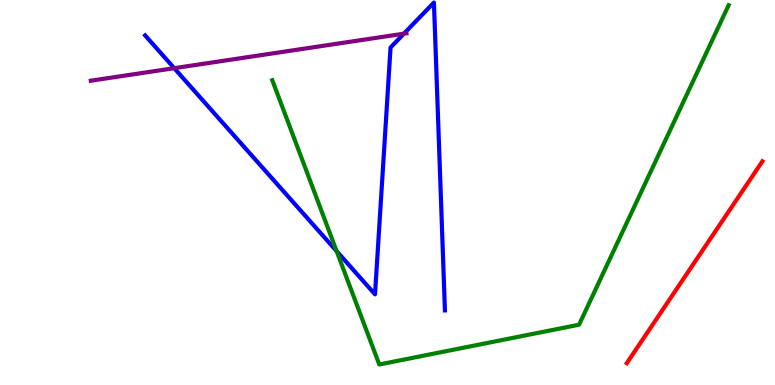[{'lines': ['blue', 'red'], 'intersections': []}, {'lines': ['green', 'red'], 'intersections': []}, {'lines': ['purple', 'red'], 'intersections': []}, {'lines': ['blue', 'green'], 'intersections': [{'x': 4.34, 'y': 3.48}]}, {'lines': ['blue', 'purple'], 'intersections': [{'x': 2.25, 'y': 8.23}, {'x': 5.21, 'y': 9.13}]}, {'lines': ['green', 'purple'], 'intersections': []}]